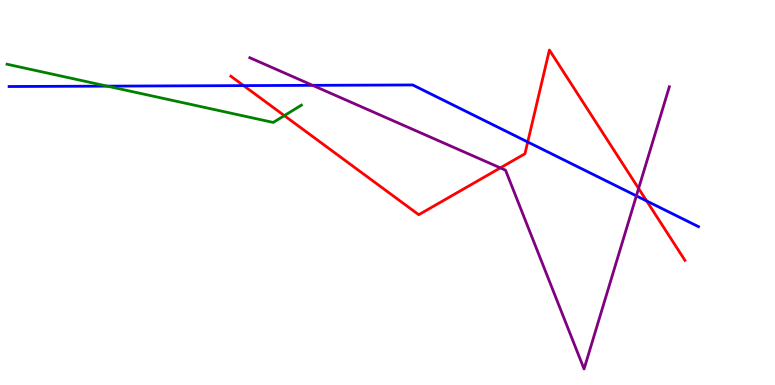[{'lines': ['blue', 'red'], 'intersections': [{'x': 3.14, 'y': 7.78}, {'x': 6.81, 'y': 6.31}, {'x': 8.34, 'y': 4.78}]}, {'lines': ['green', 'red'], 'intersections': [{'x': 3.67, 'y': 7.0}]}, {'lines': ['purple', 'red'], 'intersections': [{'x': 6.46, 'y': 5.64}, {'x': 8.24, 'y': 5.1}]}, {'lines': ['blue', 'green'], 'intersections': [{'x': 1.38, 'y': 7.76}]}, {'lines': ['blue', 'purple'], 'intersections': [{'x': 4.03, 'y': 7.78}, {'x': 8.21, 'y': 4.91}]}, {'lines': ['green', 'purple'], 'intersections': []}]